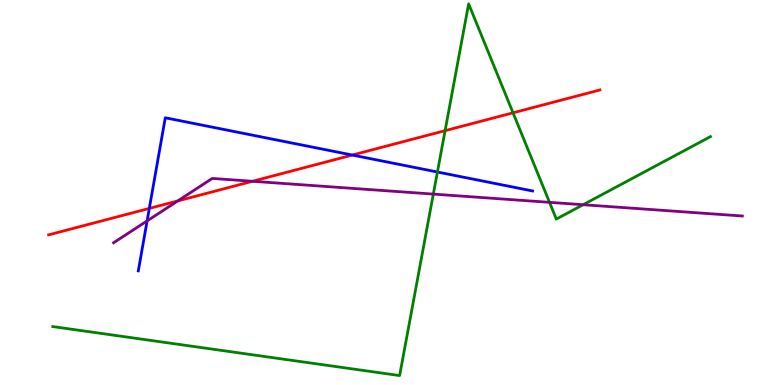[{'lines': ['blue', 'red'], 'intersections': [{'x': 1.93, 'y': 4.59}, {'x': 4.55, 'y': 5.97}]}, {'lines': ['green', 'red'], 'intersections': [{'x': 5.74, 'y': 6.61}, {'x': 6.62, 'y': 7.07}]}, {'lines': ['purple', 'red'], 'intersections': [{'x': 2.29, 'y': 4.78}, {'x': 3.26, 'y': 5.29}]}, {'lines': ['blue', 'green'], 'intersections': [{'x': 5.64, 'y': 5.53}]}, {'lines': ['blue', 'purple'], 'intersections': [{'x': 1.9, 'y': 4.26}]}, {'lines': ['green', 'purple'], 'intersections': [{'x': 5.59, 'y': 4.96}, {'x': 7.09, 'y': 4.74}, {'x': 7.52, 'y': 4.68}]}]